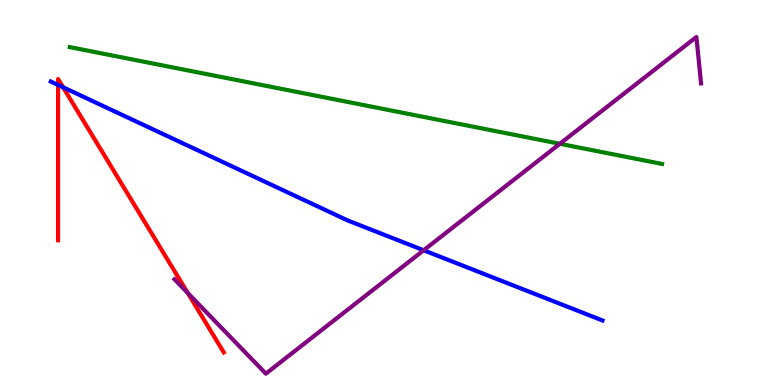[{'lines': ['blue', 'red'], 'intersections': [{'x': 0.749, 'y': 7.79}, {'x': 0.814, 'y': 7.73}]}, {'lines': ['green', 'red'], 'intersections': []}, {'lines': ['purple', 'red'], 'intersections': [{'x': 2.42, 'y': 2.39}]}, {'lines': ['blue', 'green'], 'intersections': []}, {'lines': ['blue', 'purple'], 'intersections': [{'x': 5.47, 'y': 3.5}]}, {'lines': ['green', 'purple'], 'intersections': [{'x': 7.22, 'y': 6.27}]}]